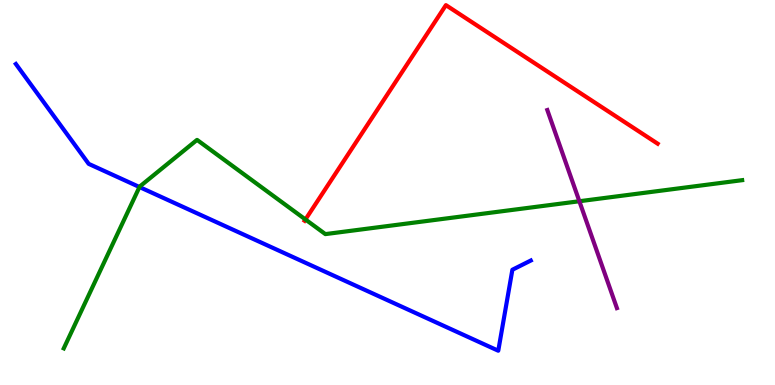[{'lines': ['blue', 'red'], 'intersections': []}, {'lines': ['green', 'red'], 'intersections': [{'x': 3.94, 'y': 4.3}]}, {'lines': ['purple', 'red'], 'intersections': []}, {'lines': ['blue', 'green'], 'intersections': [{'x': 1.8, 'y': 5.14}]}, {'lines': ['blue', 'purple'], 'intersections': []}, {'lines': ['green', 'purple'], 'intersections': [{'x': 7.48, 'y': 4.77}]}]